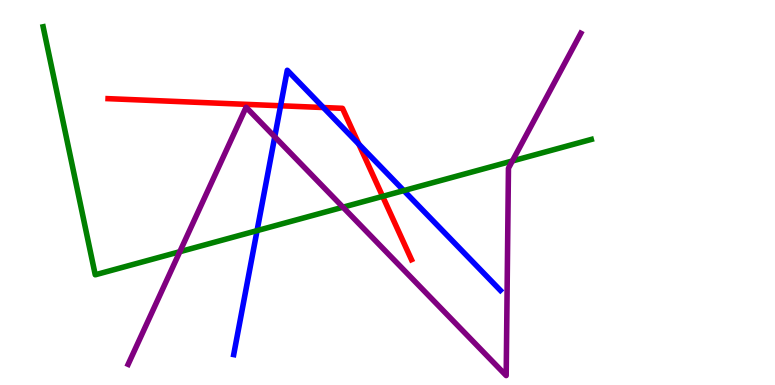[{'lines': ['blue', 'red'], 'intersections': [{'x': 3.62, 'y': 7.25}, {'x': 4.17, 'y': 7.21}, {'x': 4.63, 'y': 6.26}]}, {'lines': ['green', 'red'], 'intersections': [{'x': 4.94, 'y': 4.9}]}, {'lines': ['purple', 'red'], 'intersections': []}, {'lines': ['blue', 'green'], 'intersections': [{'x': 3.32, 'y': 4.01}, {'x': 5.21, 'y': 5.05}]}, {'lines': ['blue', 'purple'], 'intersections': [{'x': 3.55, 'y': 6.45}]}, {'lines': ['green', 'purple'], 'intersections': [{'x': 2.32, 'y': 3.46}, {'x': 4.43, 'y': 4.62}, {'x': 6.61, 'y': 5.82}]}]